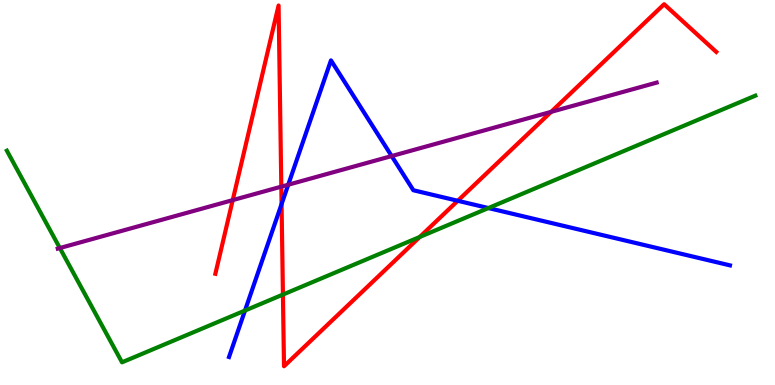[{'lines': ['blue', 'red'], 'intersections': [{'x': 3.63, 'y': 4.7}, {'x': 5.91, 'y': 4.78}]}, {'lines': ['green', 'red'], 'intersections': [{'x': 3.65, 'y': 2.35}, {'x': 5.42, 'y': 3.85}]}, {'lines': ['purple', 'red'], 'intersections': [{'x': 3.0, 'y': 4.8}, {'x': 3.63, 'y': 5.15}, {'x': 7.11, 'y': 7.09}]}, {'lines': ['blue', 'green'], 'intersections': [{'x': 3.16, 'y': 1.93}, {'x': 6.3, 'y': 4.6}]}, {'lines': ['blue', 'purple'], 'intersections': [{'x': 3.72, 'y': 5.2}, {'x': 5.05, 'y': 5.95}]}, {'lines': ['green', 'purple'], 'intersections': [{'x': 0.772, 'y': 3.56}]}]